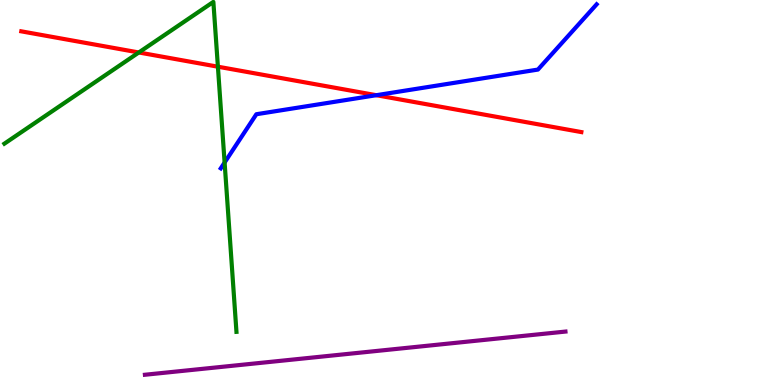[{'lines': ['blue', 'red'], 'intersections': [{'x': 4.86, 'y': 7.53}]}, {'lines': ['green', 'red'], 'intersections': [{'x': 1.79, 'y': 8.64}, {'x': 2.81, 'y': 8.27}]}, {'lines': ['purple', 'red'], 'intersections': []}, {'lines': ['blue', 'green'], 'intersections': [{'x': 2.9, 'y': 5.78}]}, {'lines': ['blue', 'purple'], 'intersections': []}, {'lines': ['green', 'purple'], 'intersections': []}]